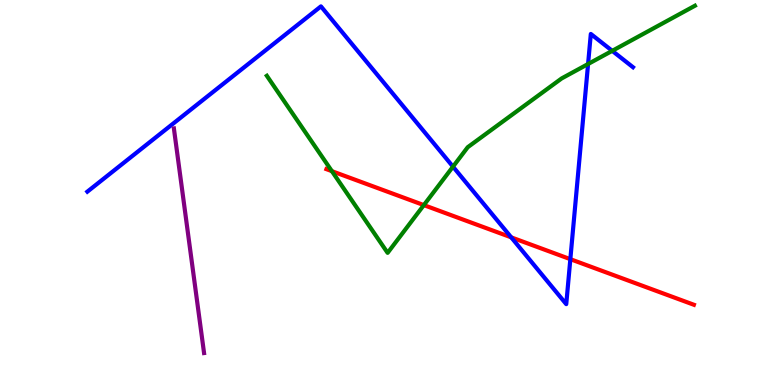[{'lines': ['blue', 'red'], 'intersections': [{'x': 6.6, 'y': 3.84}, {'x': 7.36, 'y': 3.27}]}, {'lines': ['green', 'red'], 'intersections': [{'x': 4.28, 'y': 5.55}, {'x': 5.47, 'y': 4.67}]}, {'lines': ['purple', 'red'], 'intersections': []}, {'lines': ['blue', 'green'], 'intersections': [{'x': 5.84, 'y': 5.67}, {'x': 7.59, 'y': 8.34}, {'x': 7.9, 'y': 8.68}]}, {'lines': ['blue', 'purple'], 'intersections': []}, {'lines': ['green', 'purple'], 'intersections': []}]